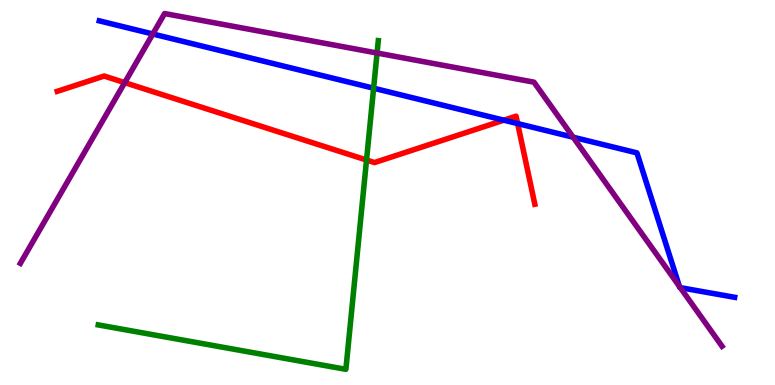[{'lines': ['blue', 'red'], 'intersections': [{'x': 6.5, 'y': 6.88}, {'x': 6.68, 'y': 6.79}]}, {'lines': ['green', 'red'], 'intersections': [{'x': 4.73, 'y': 5.84}]}, {'lines': ['purple', 'red'], 'intersections': [{'x': 1.61, 'y': 7.85}]}, {'lines': ['blue', 'green'], 'intersections': [{'x': 4.82, 'y': 7.71}]}, {'lines': ['blue', 'purple'], 'intersections': [{'x': 1.97, 'y': 9.12}, {'x': 7.4, 'y': 6.44}, {'x': 8.77, 'y': 2.56}, {'x': 8.78, 'y': 2.53}]}, {'lines': ['green', 'purple'], 'intersections': [{'x': 4.87, 'y': 8.62}]}]